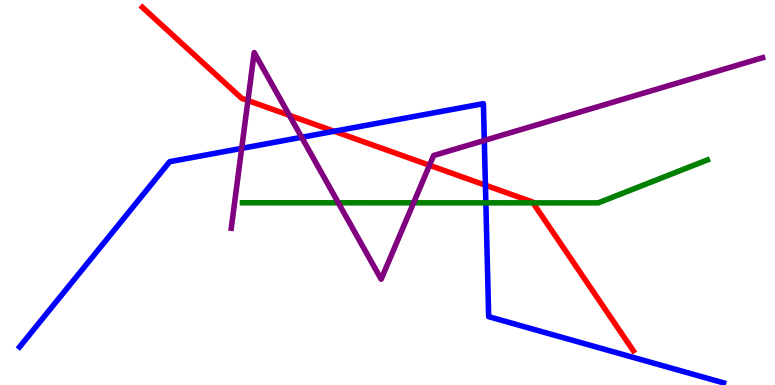[{'lines': ['blue', 'red'], 'intersections': [{'x': 4.31, 'y': 6.59}, {'x': 6.26, 'y': 5.19}]}, {'lines': ['green', 'red'], 'intersections': [{'x': 6.88, 'y': 4.73}]}, {'lines': ['purple', 'red'], 'intersections': [{'x': 3.2, 'y': 7.39}, {'x': 3.73, 'y': 7.01}, {'x': 5.54, 'y': 5.71}]}, {'lines': ['blue', 'green'], 'intersections': [{'x': 6.27, 'y': 4.73}]}, {'lines': ['blue', 'purple'], 'intersections': [{'x': 3.12, 'y': 6.15}, {'x': 3.89, 'y': 6.43}, {'x': 6.25, 'y': 6.35}]}, {'lines': ['green', 'purple'], 'intersections': [{'x': 4.37, 'y': 4.73}, {'x': 5.34, 'y': 4.73}]}]